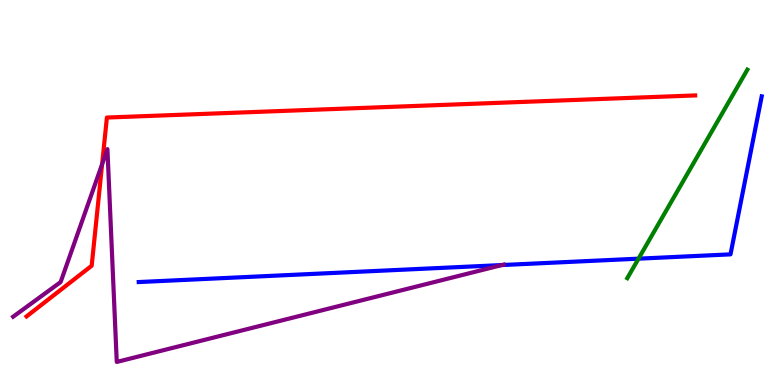[{'lines': ['blue', 'red'], 'intersections': []}, {'lines': ['green', 'red'], 'intersections': []}, {'lines': ['purple', 'red'], 'intersections': [{'x': 1.32, 'y': 5.73}]}, {'lines': ['blue', 'green'], 'intersections': [{'x': 8.24, 'y': 3.28}]}, {'lines': ['blue', 'purple'], 'intersections': [{'x': 6.48, 'y': 3.12}]}, {'lines': ['green', 'purple'], 'intersections': []}]